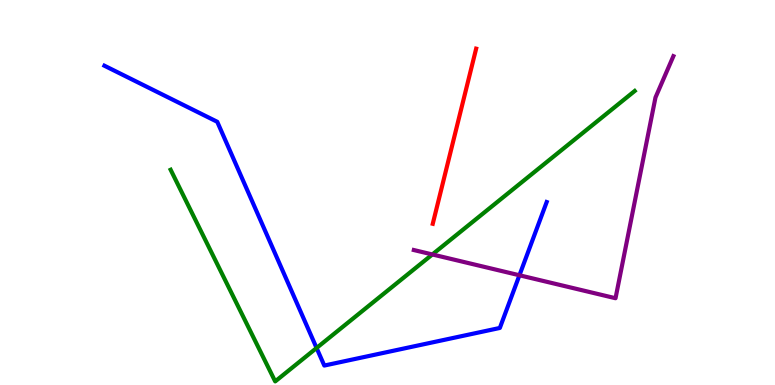[{'lines': ['blue', 'red'], 'intersections': []}, {'lines': ['green', 'red'], 'intersections': []}, {'lines': ['purple', 'red'], 'intersections': []}, {'lines': ['blue', 'green'], 'intersections': [{'x': 4.08, 'y': 0.962}]}, {'lines': ['blue', 'purple'], 'intersections': [{'x': 6.7, 'y': 2.85}]}, {'lines': ['green', 'purple'], 'intersections': [{'x': 5.58, 'y': 3.39}]}]